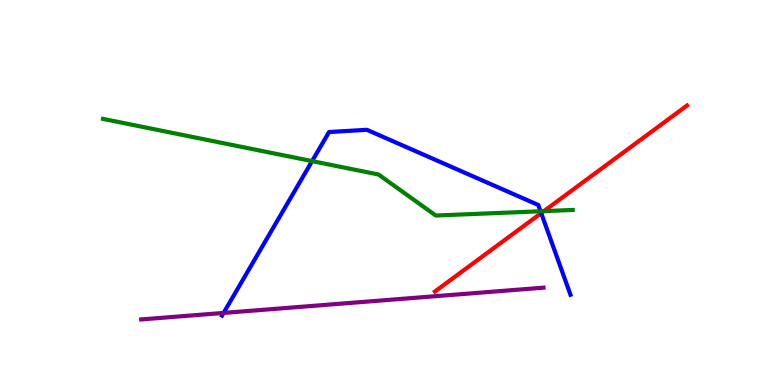[{'lines': ['blue', 'red'], 'intersections': [{'x': 6.98, 'y': 4.46}]}, {'lines': ['green', 'red'], 'intersections': [{'x': 7.02, 'y': 4.52}]}, {'lines': ['purple', 'red'], 'intersections': []}, {'lines': ['blue', 'green'], 'intersections': [{'x': 4.03, 'y': 5.82}, {'x': 6.97, 'y': 4.51}]}, {'lines': ['blue', 'purple'], 'intersections': [{'x': 2.88, 'y': 1.87}]}, {'lines': ['green', 'purple'], 'intersections': []}]